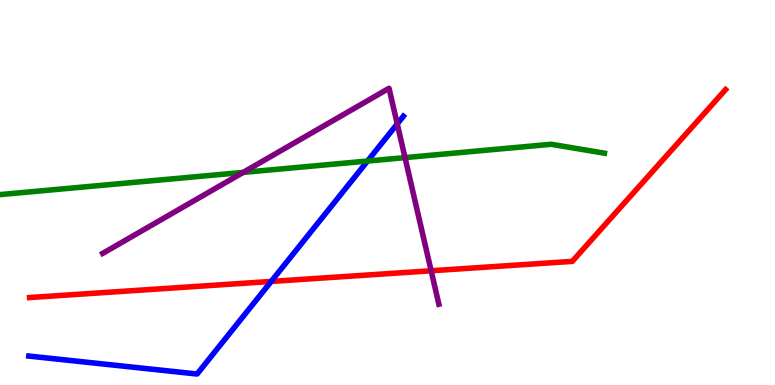[{'lines': ['blue', 'red'], 'intersections': [{'x': 3.5, 'y': 2.69}]}, {'lines': ['green', 'red'], 'intersections': []}, {'lines': ['purple', 'red'], 'intersections': [{'x': 5.56, 'y': 2.97}]}, {'lines': ['blue', 'green'], 'intersections': [{'x': 4.74, 'y': 5.82}]}, {'lines': ['blue', 'purple'], 'intersections': [{'x': 5.13, 'y': 6.78}]}, {'lines': ['green', 'purple'], 'intersections': [{'x': 3.14, 'y': 5.52}, {'x': 5.23, 'y': 5.91}]}]